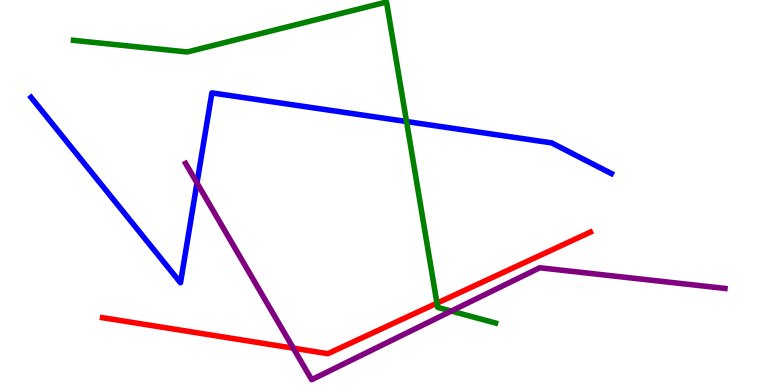[{'lines': ['blue', 'red'], 'intersections': []}, {'lines': ['green', 'red'], 'intersections': [{'x': 5.64, 'y': 2.13}]}, {'lines': ['purple', 'red'], 'intersections': [{'x': 3.78, 'y': 0.957}]}, {'lines': ['blue', 'green'], 'intersections': [{'x': 5.25, 'y': 6.84}]}, {'lines': ['blue', 'purple'], 'intersections': [{'x': 2.54, 'y': 5.25}]}, {'lines': ['green', 'purple'], 'intersections': [{'x': 5.82, 'y': 1.92}]}]